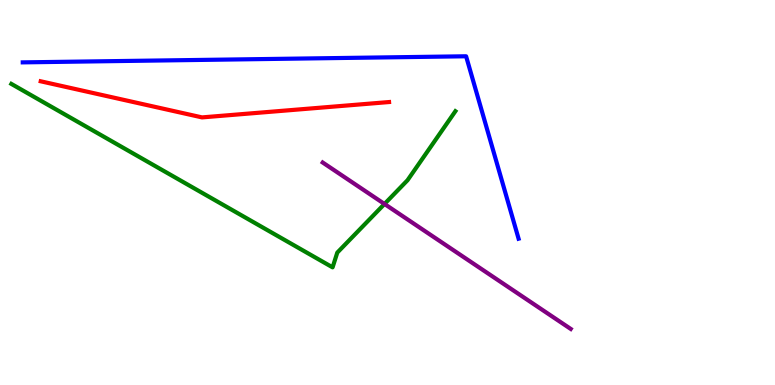[{'lines': ['blue', 'red'], 'intersections': []}, {'lines': ['green', 'red'], 'intersections': []}, {'lines': ['purple', 'red'], 'intersections': []}, {'lines': ['blue', 'green'], 'intersections': []}, {'lines': ['blue', 'purple'], 'intersections': []}, {'lines': ['green', 'purple'], 'intersections': [{'x': 4.96, 'y': 4.7}]}]